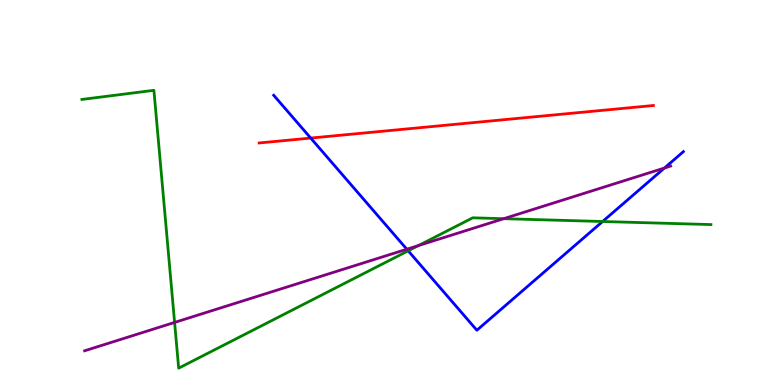[{'lines': ['blue', 'red'], 'intersections': [{'x': 4.01, 'y': 6.41}]}, {'lines': ['green', 'red'], 'intersections': []}, {'lines': ['purple', 'red'], 'intersections': []}, {'lines': ['blue', 'green'], 'intersections': [{'x': 5.27, 'y': 3.49}, {'x': 7.78, 'y': 4.25}]}, {'lines': ['blue', 'purple'], 'intersections': [{'x': 5.25, 'y': 3.53}, {'x': 8.57, 'y': 5.64}]}, {'lines': ['green', 'purple'], 'intersections': [{'x': 2.25, 'y': 1.63}, {'x': 5.4, 'y': 3.62}, {'x': 6.5, 'y': 4.32}]}]